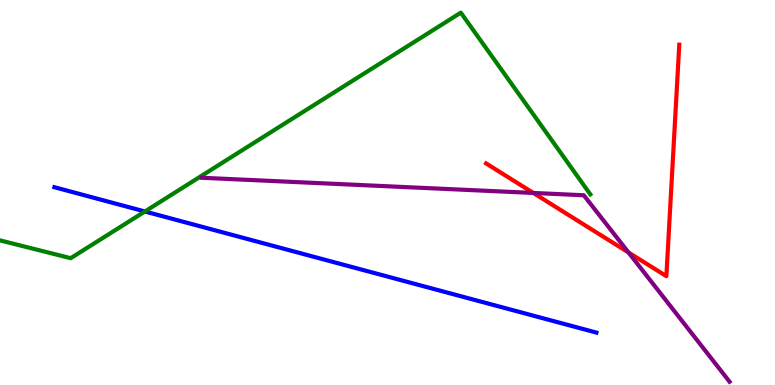[{'lines': ['blue', 'red'], 'intersections': []}, {'lines': ['green', 'red'], 'intersections': []}, {'lines': ['purple', 'red'], 'intersections': [{'x': 6.88, 'y': 4.99}, {'x': 8.11, 'y': 3.44}]}, {'lines': ['blue', 'green'], 'intersections': [{'x': 1.87, 'y': 4.51}]}, {'lines': ['blue', 'purple'], 'intersections': []}, {'lines': ['green', 'purple'], 'intersections': []}]